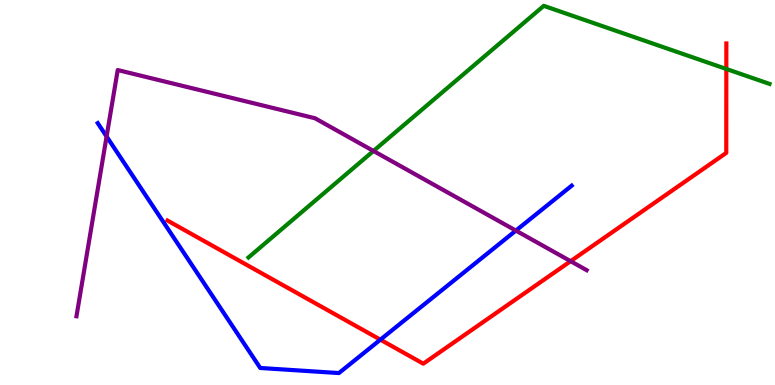[{'lines': ['blue', 'red'], 'intersections': [{'x': 4.91, 'y': 1.18}]}, {'lines': ['green', 'red'], 'intersections': [{'x': 9.37, 'y': 8.21}]}, {'lines': ['purple', 'red'], 'intersections': [{'x': 7.36, 'y': 3.22}]}, {'lines': ['blue', 'green'], 'intersections': []}, {'lines': ['blue', 'purple'], 'intersections': [{'x': 1.38, 'y': 6.46}, {'x': 6.66, 'y': 4.01}]}, {'lines': ['green', 'purple'], 'intersections': [{'x': 4.82, 'y': 6.08}]}]